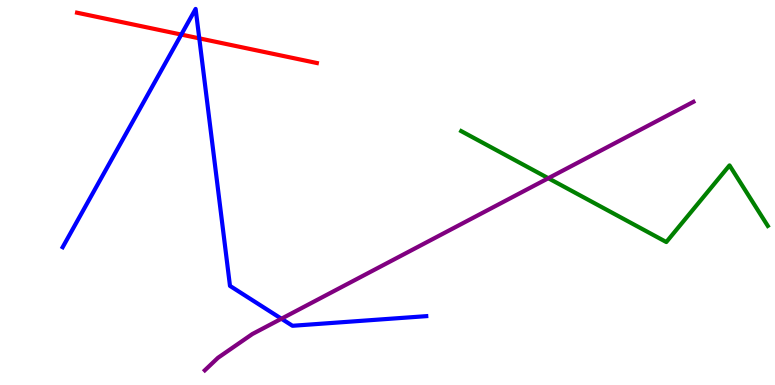[{'lines': ['blue', 'red'], 'intersections': [{'x': 2.34, 'y': 9.1}, {'x': 2.57, 'y': 9.0}]}, {'lines': ['green', 'red'], 'intersections': []}, {'lines': ['purple', 'red'], 'intersections': []}, {'lines': ['blue', 'green'], 'intersections': []}, {'lines': ['blue', 'purple'], 'intersections': [{'x': 3.63, 'y': 1.72}]}, {'lines': ['green', 'purple'], 'intersections': [{'x': 7.08, 'y': 5.37}]}]